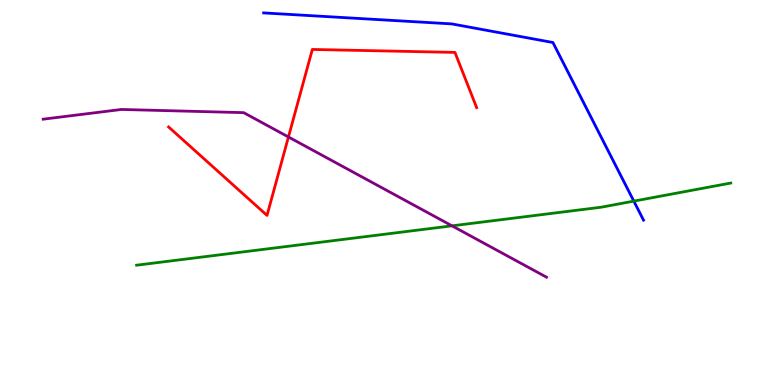[{'lines': ['blue', 'red'], 'intersections': []}, {'lines': ['green', 'red'], 'intersections': []}, {'lines': ['purple', 'red'], 'intersections': [{'x': 3.72, 'y': 6.44}]}, {'lines': ['blue', 'green'], 'intersections': [{'x': 8.18, 'y': 4.78}]}, {'lines': ['blue', 'purple'], 'intersections': []}, {'lines': ['green', 'purple'], 'intersections': [{'x': 5.83, 'y': 4.13}]}]